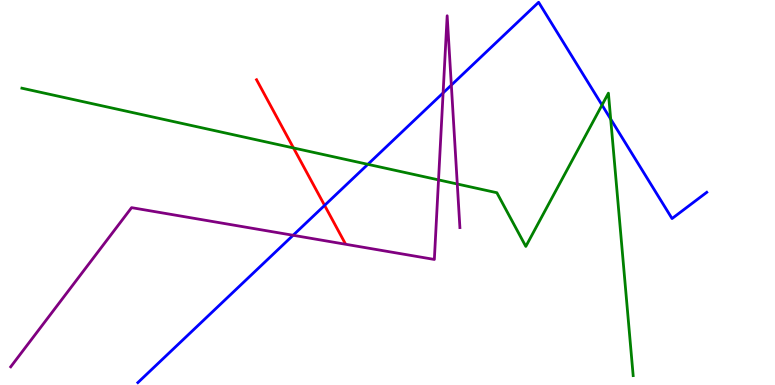[{'lines': ['blue', 'red'], 'intersections': [{'x': 4.19, 'y': 4.67}]}, {'lines': ['green', 'red'], 'intersections': [{'x': 3.79, 'y': 6.16}]}, {'lines': ['purple', 'red'], 'intersections': []}, {'lines': ['blue', 'green'], 'intersections': [{'x': 4.75, 'y': 5.73}, {'x': 7.77, 'y': 7.27}, {'x': 7.88, 'y': 6.91}]}, {'lines': ['blue', 'purple'], 'intersections': [{'x': 3.78, 'y': 3.89}, {'x': 5.72, 'y': 7.59}, {'x': 5.82, 'y': 7.79}]}, {'lines': ['green', 'purple'], 'intersections': [{'x': 5.66, 'y': 5.33}, {'x': 5.9, 'y': 5.22}]}]